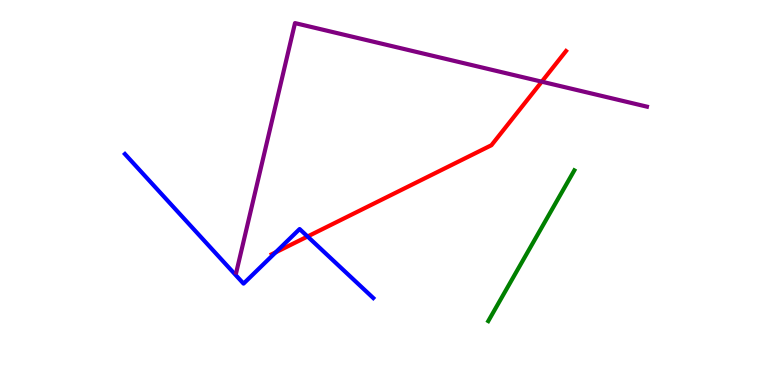[{'lines': ['blue', 'red'], 'intersections': [{'x': 3.56, 'y': 3.45}, {'x': 3.97, 'y': 3.86}]}, {'lines': ['green', 'red'], 'intersections': []}, {'lines': ['purple', 'red'], 'intersections': [{'x': 6.99, 'y': 7.88}]}, {'lines': ['blue', 'green'], 'intersections': []}, {'lines': ['blue', 'purple'], 'intersections': []}, {'lines': ['green', 'purple'], 'intersections': []}]